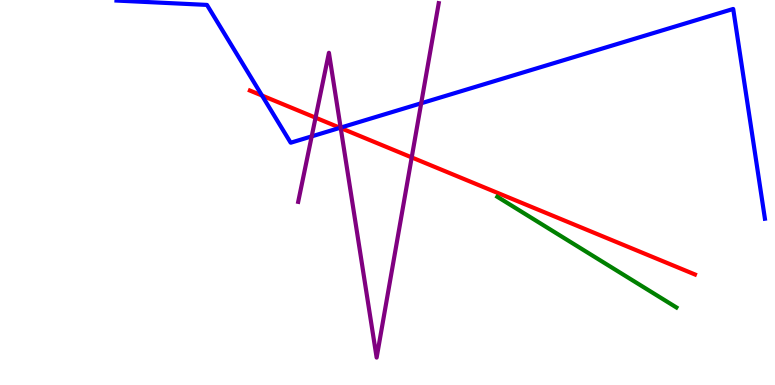[{'lines': ['blue', 'red'], 'intersections': [{'x': 3.38, 'y': 7.52}, {'x': 4.39, 'y': 6.68}]}, {'lines': ['green', 'red'], 'intersections': []}, {'lines': ['purple', 'red'], 'intersections': [{'x': 4.07, 'y': 6.94}, {'x': 4.4, 'y': 6.67}, {'x': 5.31, 'y': 5.91}]}, {'lines': ['blue', 'green'], 'intersections': []}, {'lines': ['blue', 'purple'], 'intersections': [{'x': 4.02, 'y': 6.46}, {'x': 4.4, 'y': 6.69}, {'x': 5.43, 'y': 7.32}]}, {'lines': ['green', 'purple'], 'intersections': []}]